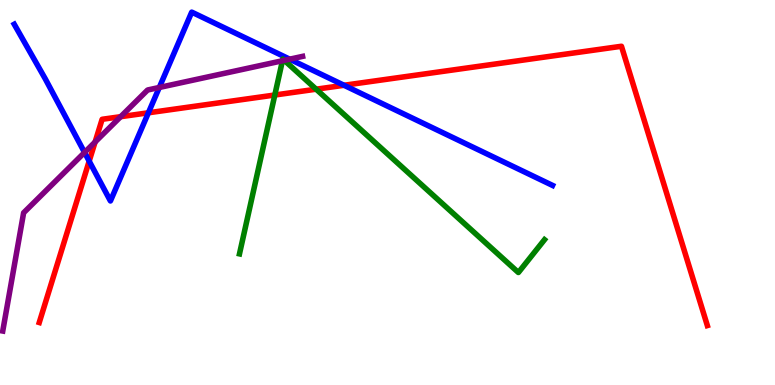[{'lines': ['blue', 'red'], 'intersections': [{'x': 1.15, 'y': 5.81}, {'x': 1.91, 'y': 7.07}, {'x': 4.44, 'y': 7.79}]}, {'lines': ['green', 'red'], 'intersections': [{'x': 3.55, 'y': 7.53}, {'x': 4.08, 'y': 7.68}]}, {'lines': ['purple', 'red'], 'intersections': [{'x': 1.23, 'y': 6.31}, {'x': 1.56, 'y': 6.97}]}, {'lines': ['blue', 'green'], 'intersections': []}, {'lines': ['blue', 'purple'], 'intersections': [{'x': 1.09, 'y': 6.04}, {'x': 2.06, 'y': 7.73}, {'x': 3.74, 'y': 8.46}]}, {'lines': ['green', 'purple'], 'intersections': [{'x': 3.64, 'y': 8.42}, {'x': 3.67, 'y': 8.43}]}]